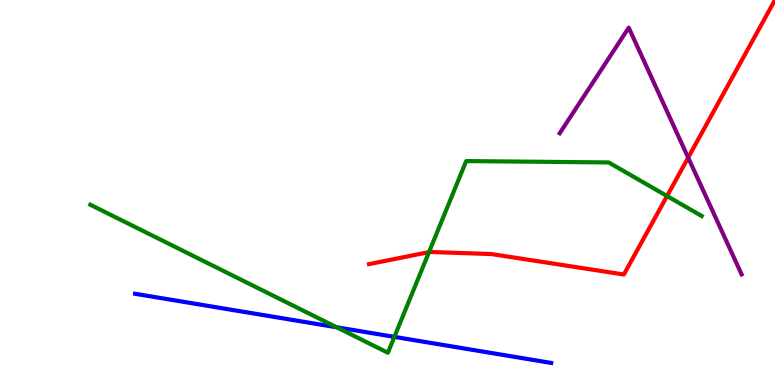[{'lines': ['blue', 'red'], 'intersections': []}, {'lines': ['green', 'red'], 'intersections': [{'x': 5.54, 'y': 3.45}, {'x': 8.61, 'y': 4.91}]}, {'lines': ['purple', 'red'], 'intersections': [{'x': 8.88, 'y': 5.91}]}, {'lines': ['blue', 'green'], 'intersections': [{'x': 4.34, 'y': 1.5}, {'x': 5.09, 'y': 1.25}]}, {'lines': ['blue', 'purple'], 'intersections': []}, {'lines': ['green', 'purple'], 'intersections': []}]